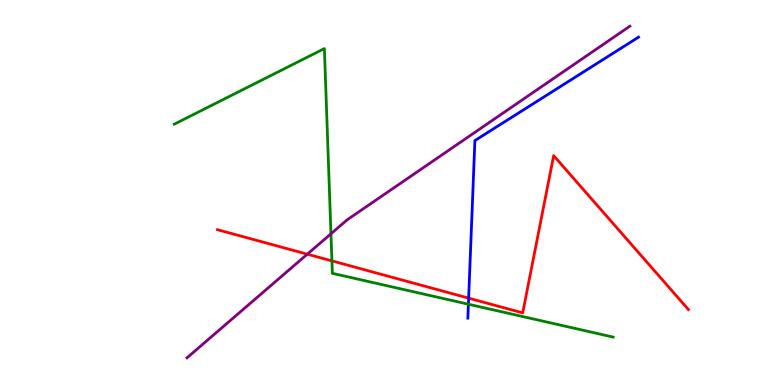[{'lines': ['blue', 'red'], 'intersections': [{'x': 6.05, 'y': 2.26}]}, {'lines': ['green', 'red'], 'intersections': [{'x': 4.28, 'y': 3.22}]}, {'lines': ['purple', 'red'], 'intersections': [{'x': 3.97, 'y': 3.4}]}, {'lines': ['blue', 'green'], 'intersections': [{'x': 6.04, 'y': 2.1}]}, {'lines': ['blue', 'purple'], 'intersections': []}, {'lines': ['green', 'purple'], 'intersections': [{'x': 4.27, 'y': 3.93}]}]